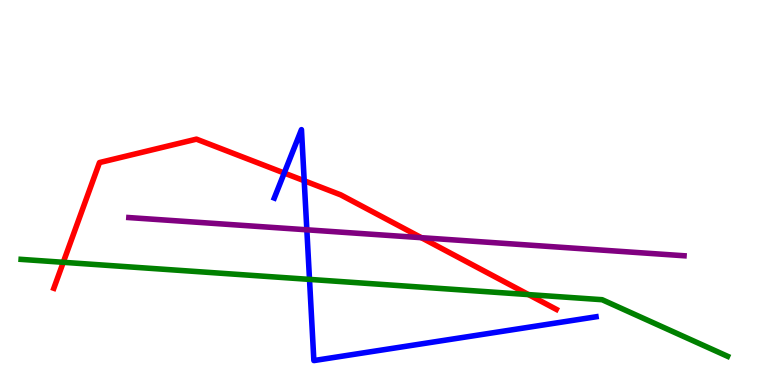[{'lines': ['blue', 'red'], 'intersections': [{'x': 3.67, 'y': 5.51}, {'x': 3.93, 'y': 5.31}]}, {'lines': ['green', 'red'], 'intersections': [{'x': 0.816, 'y': 3.19}, {'x': 6.82, 'y': 2.35}]}, {'lines': ['purple', 'red'], 'intersections': [{'x': 5.44, 'y': 3.83}]}, {'lines': ['blue', 'green'], 'intersections': [{'x': 3.99, 'y': 2.74}]}, {'lines': ['blue', 'purple'], 'intersections': [{'x': 3.96, 'y': 4.03}]}, {'lines': ['green', 'purple'], 'intersections': []}]